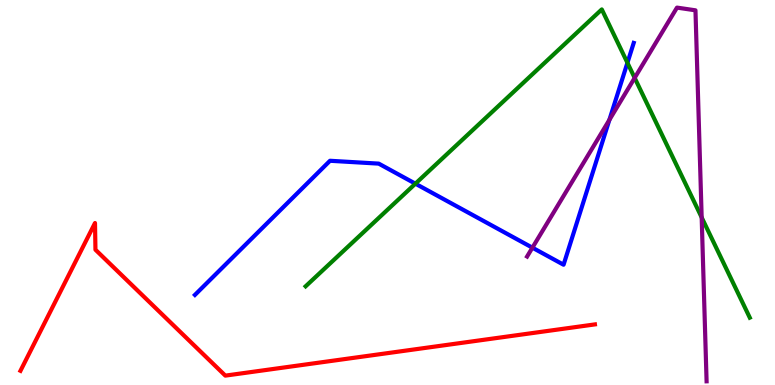[{'lines': ['blue', 'red'], 'intersections': []}, {'lines': ['green', 'red'], 'intersections': []}, {'lines': ['purple', 'red'], 'intersections': []}, {'lines': ['blue', 'green'], 'intersections': [{'x': 5.36, 'y': 5.23}, {'x': 8.1, 'y': 8.37}]}, {'lines': ['blue', 'purple'], 'intersections': [{'x': 6.87, 'y': 3.57}, {'x': 7.86, 'y': 6.89}]}, {'lines': ['green', 'purple'], 'intersections': [{'x': 8.19, 'y': 7.98}, {'x': 9.05, 'y': 4.35}]}]